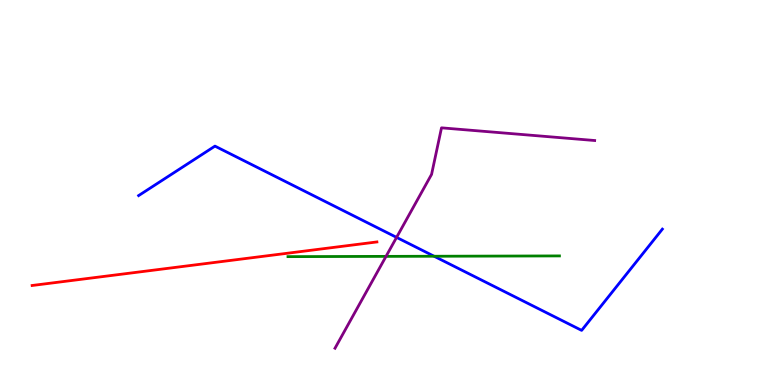[{'lines': ['blue', 'red'], 'intersections': []}, {'lines': ['green', 'red'], 'intersections': []}, {'lines': ['purple', 'red'], 'intersections': []}, {'lines': ['blue', 'green'], 'intersections': [{'x': 5.6, 'y': 3.34}]}, {'lines': ['blue', 'purple'], 'intersections': [{'x': 5.12, 'y': 3.83}]}, {'lines': ['green', 'purple'], 'intersections': [{'x': 4.98, 'y': 3.34}]}]